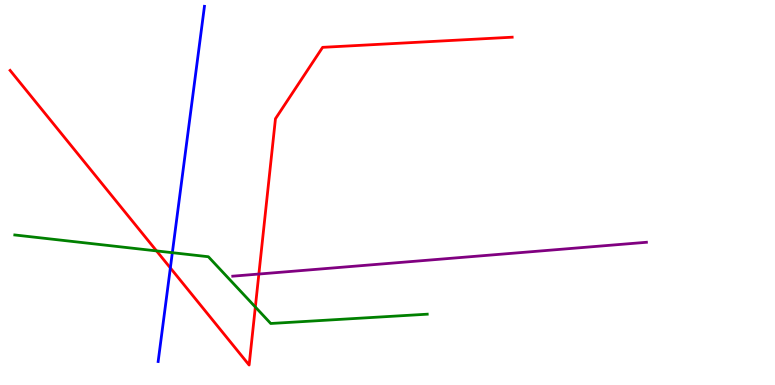[{'lines': ['blue', 'red'], 'intersections': [{'x': 2.2, 'y': 3.04}]}, {'lines': ['green', 'red'], 'intersections': [{'x': 2.02, 'y': 3.48}, {'x': 3.29, 'y': 2.03}]}, {'lines': ['purple', 'red'], 'intersections': [{'x': 3.34, 'y': 2.88}]}, {'lines': ['blue', 'green'], 'intersections': [{'x': 2.22, 'y': 3.44}]}, {'lines': ['blue', 'purple'], 'intersections': []}, {'lines': ['green', 'purple'], 'intersections': []}]